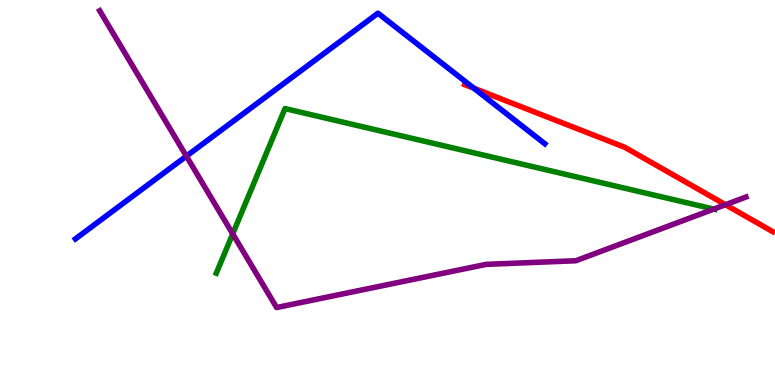[{'lines': ['blue', 'red'], 'intersections': [{'x': 6.11, 'y': 7.71}]}, {'lines': ['green', 'red'], 'intersections': []}, {'lines': ['purple', 'red'], 'intersections': [{'x': 9.36, 'y': 4.68}]}, {'lines': ['blue', 'green'], 'intersections': []}, {'lines': ['blue', 'purple'], 'intersections': [{'x': 2.4, 'y': 5.94}]}, {'lines': ['green', 'purple'], 'intersections': [{'x': 3.0, 'y': 3.93}, {'x': 9.21, 'y': 4.57}]}]